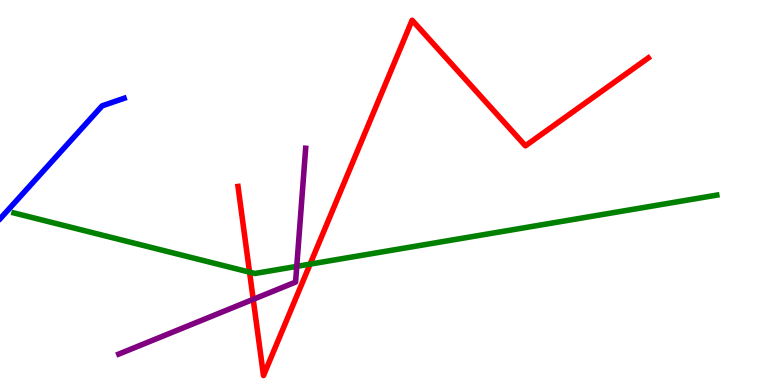[{'lines': ['blue', 'red'], 'intersections': []}, {'lines': ['green', 'red'], 'intersections': [{'x': 3.22, 'y': 2.93}, {'x': 4.0, 'y': 3.14}]}, {'lines': ['purple', 'red'], 'intersections': [{'x': 3.27, 'y': 2.22}]}, {'lines': ['blue', 'green'], 'intersections': []}, {'lines': ['blue', 'purple'], 'intersections': []}, {'lines': ['green', 'purple'], 'intersections': [{'x': 3.83, 'y': 3.08}]}]